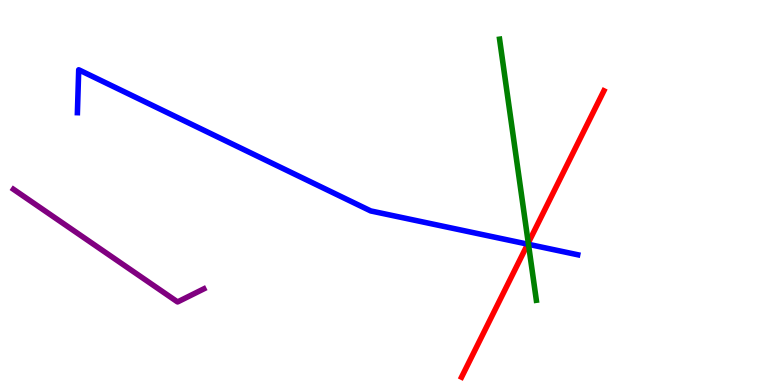[{'lines': ['blue', 'red'], 'intersections': [{'x': 6.81, 'y': 3.66}]}, {'lines': ['green', 'red'], 'intersections': [{'x': 6.82, 'y': 3.69}]}, {'lines': ['purple', 'red'], 'intersections': []}, {'lines': ['blue', 'green'], 'intersections': [{'x': 6.82, 'y': 3.65}]}, {'lines': ['blue', 'purple'], 'intersections': []}, {'lines': ['green', 'purple'], 'intersections': []}]